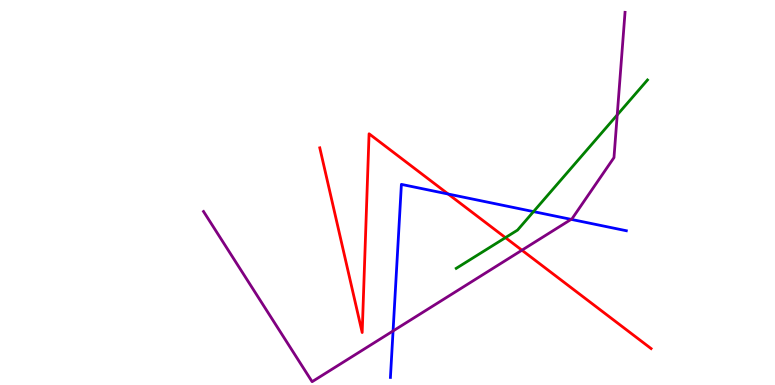[{'lines': ['blue', 'red'], 'intersections': [{'x': 5.78, 'y': 4.96}]}, {'lines': ['green', 'red'], 'intersections': [{'x': 6.52, 'y': 3.83}]}, {'lines': ['purple', 'red'], 'intersections': [{'x': 6.73, 'y': 3.5}]}, {'lines': ['blue', 'green'], 'intersections': [{'x': 6.88, 'y': 4.5}]}, {'lines': ['blue', 'purple'], 'intersections': [{'x': 5.07, 'y': 1.4}, {'x': 7.37, 'y': 4.3}]}, {'lines': ['green', 'purple'], 'intersections': [{'x': 7.96, 'y': 7.01}]}]